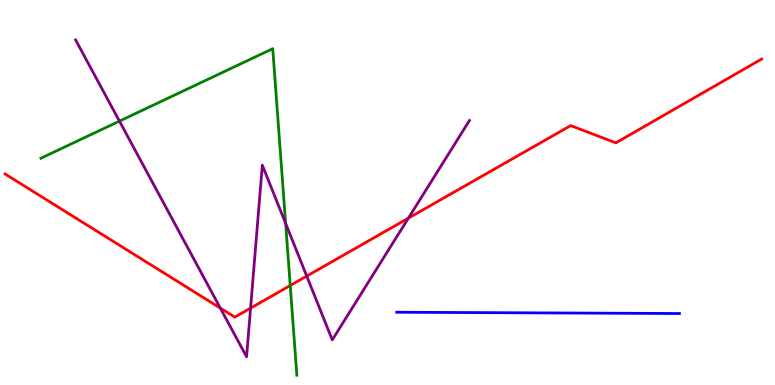[{'lines': ['blue', 'red'], 'intersections': []}, {'lines': ['green', 'red'], 'intersections': [{'x': 3.74, 'y': 2.58}]}, {'lines': ['purple', 'red'], 'intersections': [{'x': 2.84, 'y': 2.0}, {'x': 3.23, 'y': 2.0}, {'x': 3.96, 'y': 2.83}, {'x': 5.27, 'y': 4.33}]}, {'lines': ['blue', 'green'], 'intersections': []}, {'lines': ['blue', 'purple'], 'intersections': []}, {'lines': ['green', 'purple'], 'intersections': [{'x': 1.54, 'y': 6.85}, {'x': 3.69, 'y': 4.2}]}]